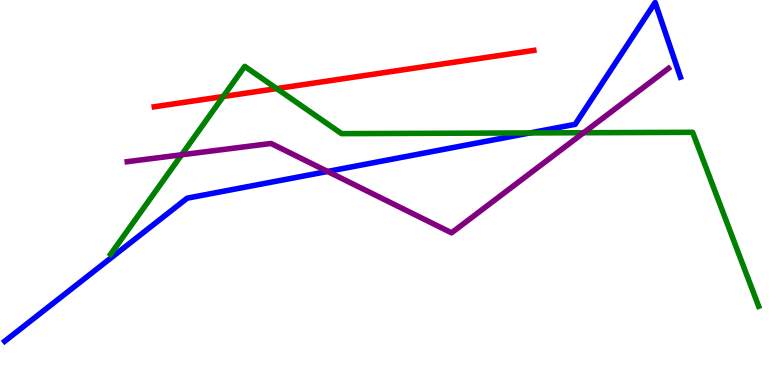[{'lines': ['blue', 'red'], 'intersections': []}, {'lines': ['green', 'red'], 'intersections': [{'x': 2.88, 'y': 7.49}, {'x': 3.57, 'y': 7.7}]}, {'lines': ['purple', 'red'], 'intersections': []}, {'lines': ['blue', 'green'], 'intersections': [{'x': 6.84, 'y': 6.55}]}, {'lines': ['blue', 'purple'], 'intersections': [{'x': 4.23, 'y': 5.55}]}, {'lines': ['green', 'purple'], 'intersections': [{'x': 2.34, 'y': 5.98}, {'x': 7.53, 'y': 6.55}]}]